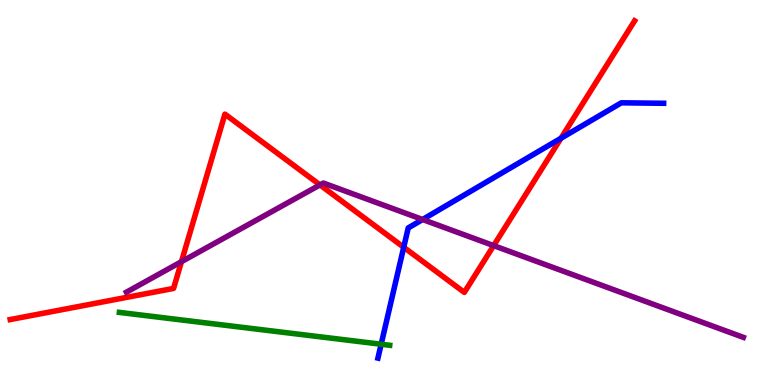[{'lines': ['blue', 'red'], 'intersections': [{'x': 5.21, 'y': 3.58}, {'x': 7.24, 'y': 6.41}]}, {'lines': ['green', 'red'], 'intersections': []}, {'lines': ['purple', 'red'], 'intersections': [{'x': 2.34, 'y': 3.2}, {'x': 4.13, 'y': 5.2}, {'x': 6.37, 'y': 3.62}]}, {'lines': ['blue', 'green'], 'intersections': [{'x': 4.92, 'y': 1.06}]}, {'lines': ['blue', 'purple'], 'intersections': [{'x': 5.45, 'y': 4.3}]}, {'lines': ['green', 'purple'], 'intersections': []}]